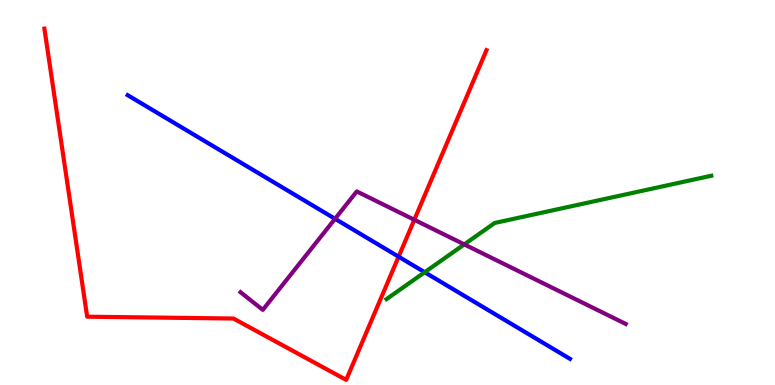[{'lines': ['blue', 'red'], 'intersections': [{'x': 5.14, 'y': 3.33}]}, {'lines': ['green', 'red'], 'intersections': []}, {'lines': ['purple', 'red'], 'intersections': [{'x': 5.35, 'y': 4.29}]}, {'lines': ['blue', 'green'], 'intersections': [{'x': 5.48, 'y': 2.93}]}, {'lines': ['blue', 'purple'], 'intersections': [{'x': 4.32, 'y': 4.32}]}, {'lines': ['green', 'purple'], 'intersections': [{'x': 5.99, 'y': 3.65}]}]